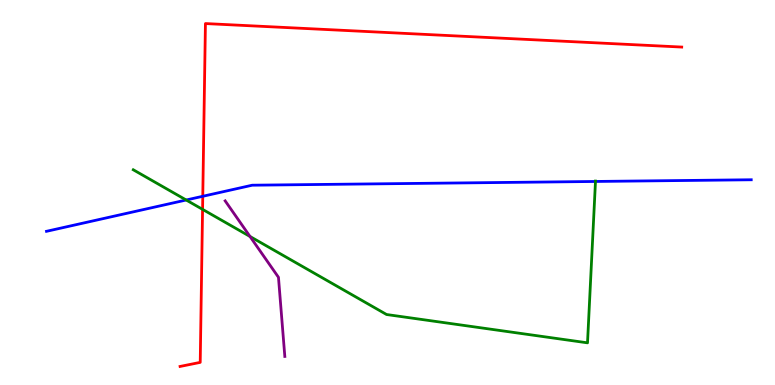[{'lines': ['blue', 'red'], 'intersections': [{'x': 2.62, 'y': 4.9}]}, {'lines': ['green', 'red'], 'intersections': [{'x': 2.61, 'y': 4.56}]}, {'lines': ['purple', 'red'], 'intersections': []}, {'lines': ['blue', 'green'], 'intersections': [{'x': 2.4, 'y': 4.81}, {'x': 7.68, 'y': 5.29}]}, {'lines': ['blue', 'purple'], 'intersections': []}, {'lines': ['green', 'purple'], 'intersections': [{'x': 3.23, 'y': 3.86}]}]